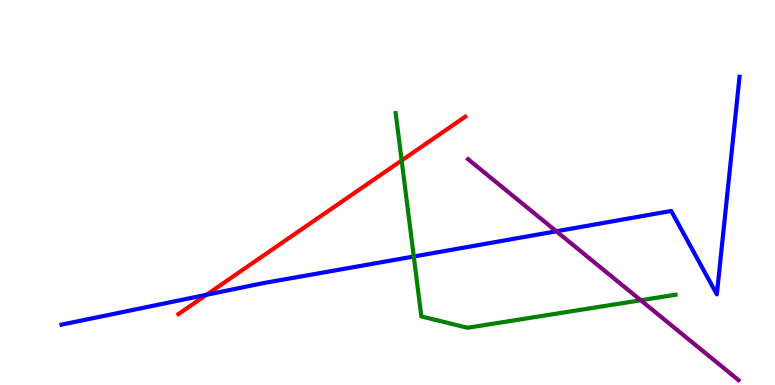[{'lines': ['blue', 'red'], 'intersections': [{'x': 2.66, 'y': 2.34}]}, {'lines': ['green', 'red'], 'intersections': [{'x': 5.18, 'y': 5.83}]}, {'lines': ['purple', 'red'], 'intersections': []}, {'lines': ['blue', 'green'], 'intersections': [{'x': 5.34, 'y': 3.34}]}, {'lines': ['blue', 'purple'], 'intersections': [{'x': 7.18, 'y': 3.99}]}, {'lines': ['green', 'purple'], 'intersections': [{'x': 8.27, 'y': 2.2}]}]